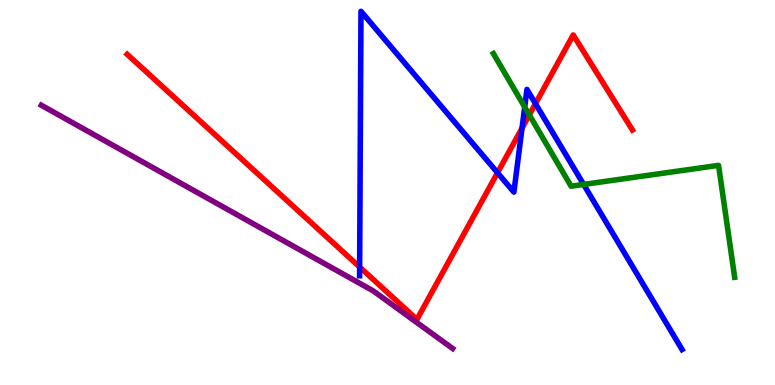[{'lines': ['blue', 'red'], 'intersections': [{'x': 4.64, 'y': 3.06}, {'x': 6.42, 'y': 5.51}, {'x': 6.74, 'y': 6.67}, {'x': 6.91, 'y': 7.31}]}, {'lines': ['green', 'red'], 'intersections': [{'x': 6.83, 'y': 7.02}]}, {'lines': ['purple', 'red'], 'intersections': []}, {'lines': ['blue', 'green'], 'intersections': [{'x': 6.77, 'y': 7.22}, {'x': 7.53, 'y': 5.21}]}, {'lines': ['blue', 'purple'], 'intersections': []}, {'lines': ['green', 'purple'], 'intersections': []}]